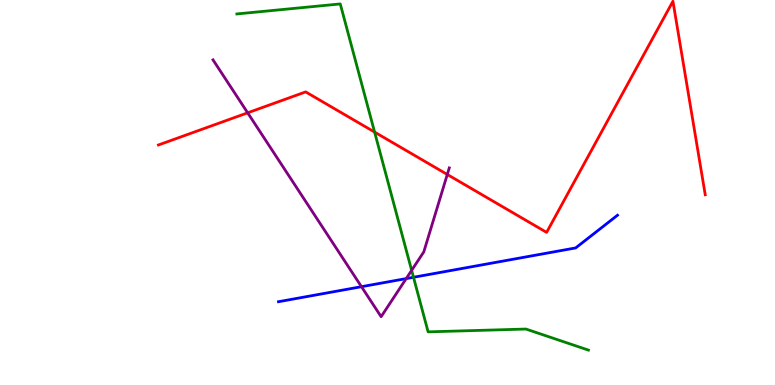[{'lines': ['blue', 'red'], 'intersections': []}, {'lines': ['green', 'red'], 'intersections': [{'x': 4.83, 'y': 6.57}]}, {'lines': ['purple', 'red'], 'intersections': [{'x': 3.2, 'y': 7.07}, {'x': 5.77, 'y': 5.47}]}, {'lines': ['blue', 'green'], 'intersections': [{'x': 5.34, 'y': 2.8}]}, {'lines': ['blue', 'purple'], 'intersections': [{'x': 4.66, 'y': 2.55}, {'x': 5.24, 'y': 2.76}]}, {'lines': ['green', 'purple'], 'intersections': [{'x': 5.31, 'y': 2.98}]}]